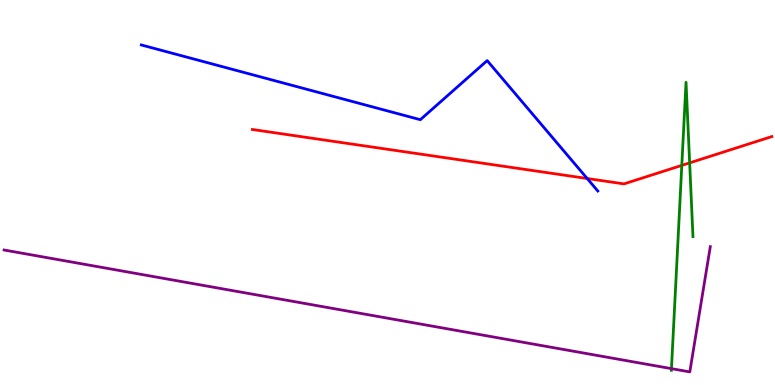[{'lines': ['blue', 'red'], 'intersections': [{'x': 7.58, 'y': 5.36}]}, {'lines': ['green', 'red'], 'intersections': [{'x': 8.8, 'y': 5.7}, {'x': 8.9, 'y': 5.77}]}, {'lines': ['purple', 'red'], 'intersections': []}, {'lines': ['blue', 'green'], 'intersections': []}, {'lines': ['blue', 'purple'], 'intersections': []}, {'lines': ['green', 'purple'], 'intersections': [{'x': 8.66, 'y': 0.425}]}]